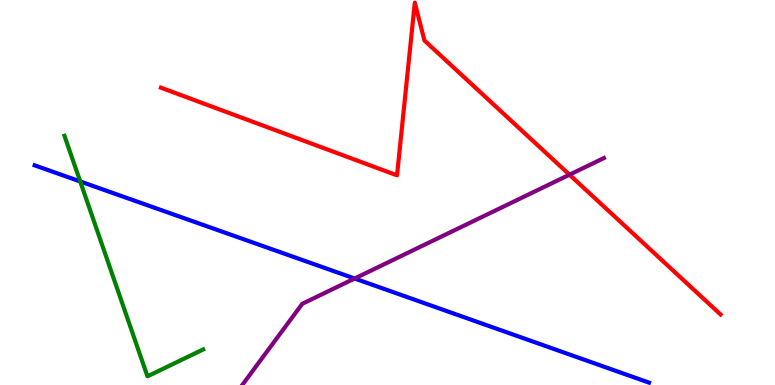[{'lines': ['blue', 'red'], 'intersections': []}, {'lines': ['green', 'red'], 'intersections': []}, {'lines': ['purple', 'red'], 'intersections': [{'x': 7.35, 'y': 5.46}]}, {'lines': ['blue', 'green'], 'intersections': [{'x': 1.04, 'y': 5.29}]}, {'lines': ['blue', 'purple'], 'intersections': [{'x': 4.58, 'y': 2.77}]}, {'lines': ['green', 'purple'], 'intersections': []}]